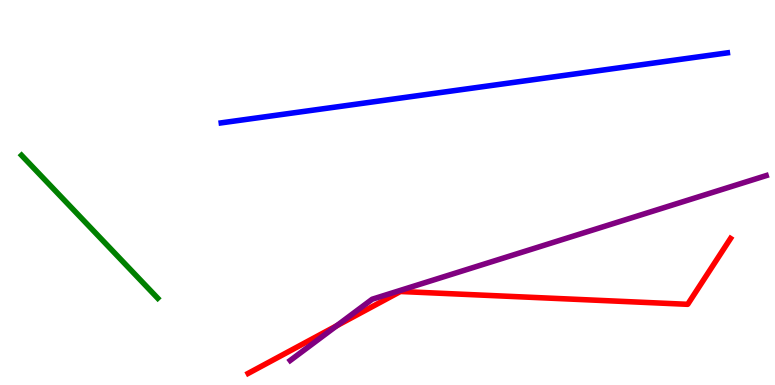[{'lines': ['blue', 'red'], 'intersections': []}, {'lines': ['green', 'red'], 'intersections': []}, {'lines': ['purple', 'red'], 'intersections': [{'x': 4.34, 'y': 1.54}]}, {'lines': ['blue', 'green'], 'intersections': []}, {'lines': ['blue', 'purple'], 'intersections': []}, {'lines': ['green', 'purple'], 'intersections': []}]